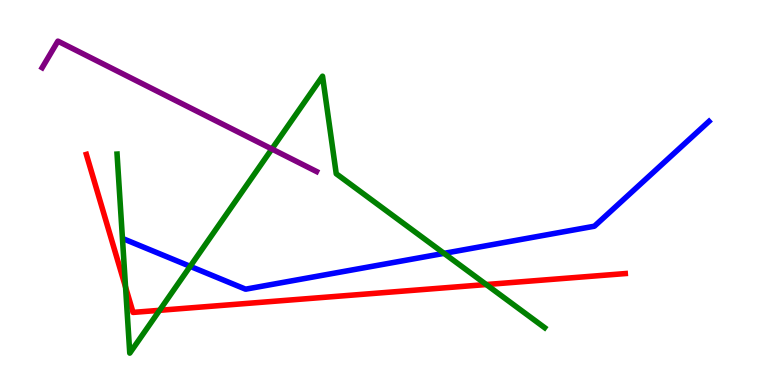[{'lines': ['blue', 'red'], 'intersections': []}, {'lines': ['green', 'red'], 'intersections': [{'x': 1.62, 'y': 2.54}, {'x': 2.06, 'y': 1.94}, {'x': 6.27, 'y': 2.61}]}, {'lines': ['purple', 'red'], 'intersections': []}, {'lines': ['blue', 'green'], 'intersections': [{'x': 2.45, 'y': 3.08}, {'x': 5.73, 'y': 3.42}]}, {'lines': ['blue', 'purple'], 'intersections': []}, {'lines': ['green', 'purple'], 'intersections': [{'x': 3.51, 'y': 6.13}]}]